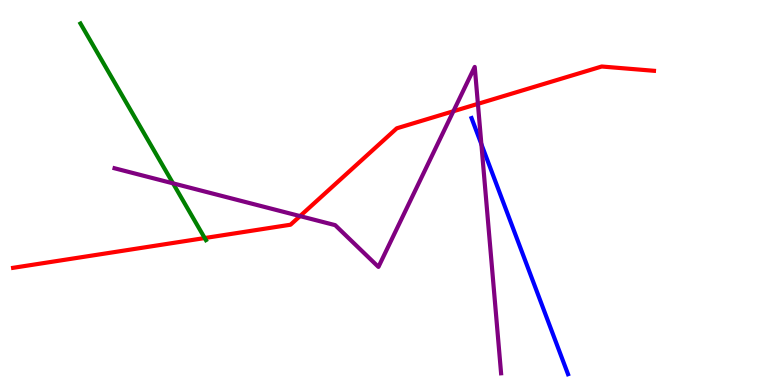[{'lines': ['blue', 'red'], 'intersections': []}, {'lines': ['green', 'red'], 'intersections': [{'x': 2.64, 'y': 3.82}]}, {'lines': ['purple', 'red'], 'intersections': [{'x': 3.87, 'y': 4.39}, {'x': 5.85, 'y': 7.11}, {'x': 6.17, 'y': 7.3}]}, {'lines': ['blue', 'green'], 'intersections': []}, {'lines': ['blue', 'purple'], 'intersections': [{'x': 6.21, 'y': 6.25}]}, {'lines': ['green', 'purple'], 'intersections': [{'x': 2.23, 'y': 5.24}]}]